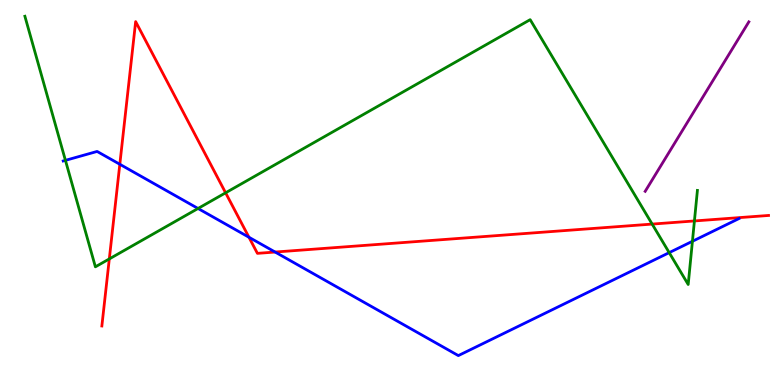[{'lines': ['blue', 'red'], 'intersections': [{'x': 1.55, 'y': 5.73}, {'x': 3.21, 'y': 3.84}, {'x': 3.55, 'y': 3.45}]}, {'lines': ['green', 'red'], 'intersections': [{'x': 1.41, 'y': 3.27}, {'x': 2.91, 'y': 4.99}, {'x': 8.41, 'y': 4.18}, {'x': 8.96, 'y': 4.26}]}, {'lines': ['purple', 'red'], 'intersections': []}, {'lines': ['blue', 'green'], 'intersections': [{'x': 0.844, 'y': 5.84}, {'x': 2.56, 'y': 4.58}, {'x': 8.63, 'y': 3.44}, {'x': 8.93, 'y': 3.73}]}, {'lines': ['blue', 'purple'], 'intersections': []}, {'lines': ['green', 'purple'], 'intersections': []}]